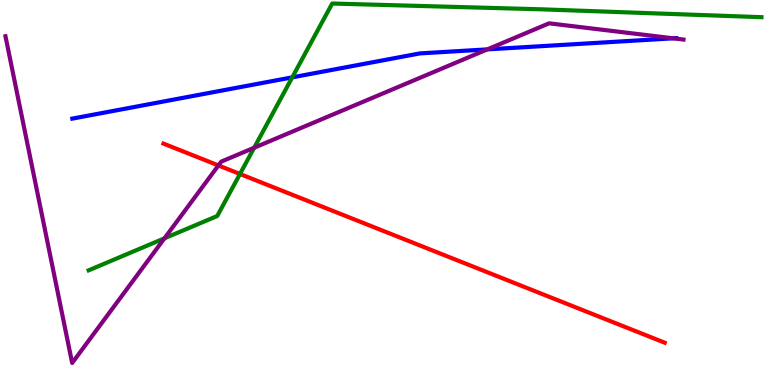[{'lines': ['blue', 'red'], 'intersections': []}, {'lines': ['green', 'red'], 'intersections': [{'x': 3.1, 'y': 5.48}]}, {'lines': ['purple', 'red'], 'intersections': [{'x': 2.82, 'y': 5.7}]}, {'lines': ['blue', 'green'], 'intersections': [{'x': 3.77, 'y': 7.99}]}, {'lines': ['blue', 'purple'], 'intersections': [{'x': 6.29, 'y': 8.72}, {'x': 8.69, 'y': 9.0}]}, {'lines': ['green', 'purple'], 'intersections': [{'x': 2.12, 'y': 3.81}, {'x': 3.28, 'y': 6.16}]}]